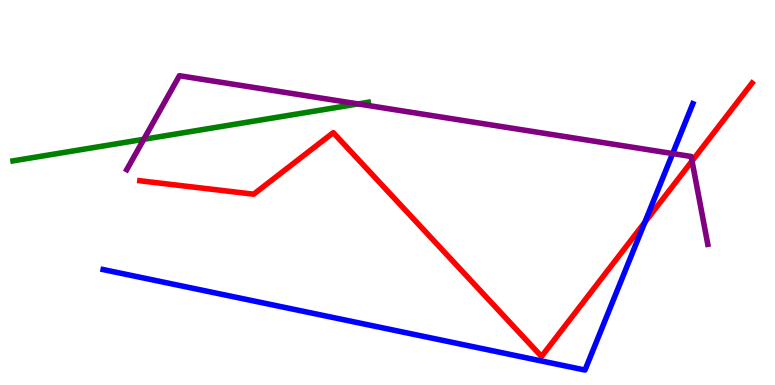[{'lines': ['blue', 'red'], 'intersections': [{'x': 8.32, 'y': 4.23}]}, {'lines': ['green', 'red'], 'intersections': []}, {'lines': ['purple', 'red'], 'intersections': [{'x': 8.93, 'y': 5.82}]}, {'lines': ['blue', 'green'], 'intersections': []}, {'lines': ['blue', 'purple'], 'intersections': [{'x': 8.68, 'y': 6.01}]}, {'lines': ['green', 'purple'], 'intersections': [{'x': 1.86, 'y': 6.38}, {'x': 4.62, 'y': 7.3}]}]